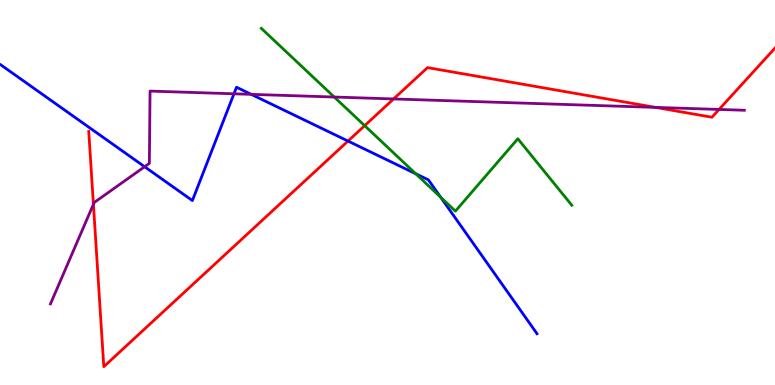[{'lines': ['blue', 'red'], 'intersections': [{'x': 4.49, 'y': 6.34}]}, {'lines': ['green', 'red'], 'intersections': [{'x': 4.71, 'y': 6.74}]}, {'lines': ['purple', 'red'], 'intersections': [{'x': 1.21, 'y': 4.69}, {'x': 5.08, 'y': 7.43}, {'x': 8.46, 'y': 7.21}, {'x': 9.28, 'y': 7.16}]}, {'lines': ['blue', 'green'], 'intersections': [{'x': 5.36, 'y': 5.49}, {'x': 5.69, 'y': 4.88}]}, {'lines': ['blue', 'purple'], 'intersections': [{'x': 1.87, 'y': 5.67}, {'x': 3.02, 'y': 7.56}, {'x': 3.24, 'y': 7.55}]}, {'lines': ['green', 'purple'], 'intersections': [{'x': 4.31, 'y': 7.48}]}]